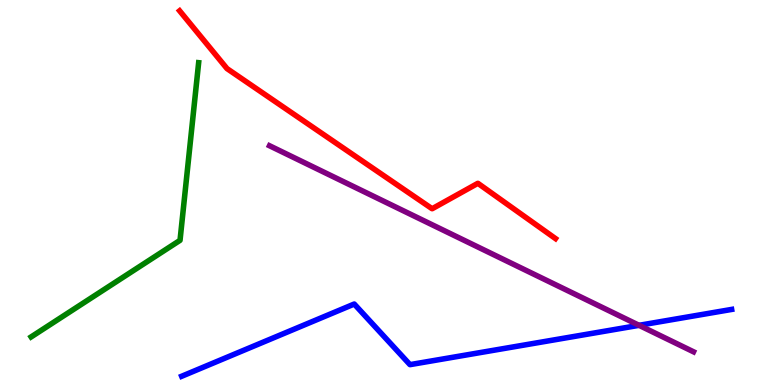[{'lines': ['blue', 'red'], 'intersections': []}, {'lines': ['green', 'red'], 'intersections': []}, {'lines': ['purple', 'red'], 'intersections': []}, {'lines': ['blue', 'green'], 'intersections': []}, {'lines': ['blue', 'purple'], 'intersections': [{'x': 8.25, 'y': 1.55}]}, {'lines': ['green', 'purple'], 'intersections': []}]